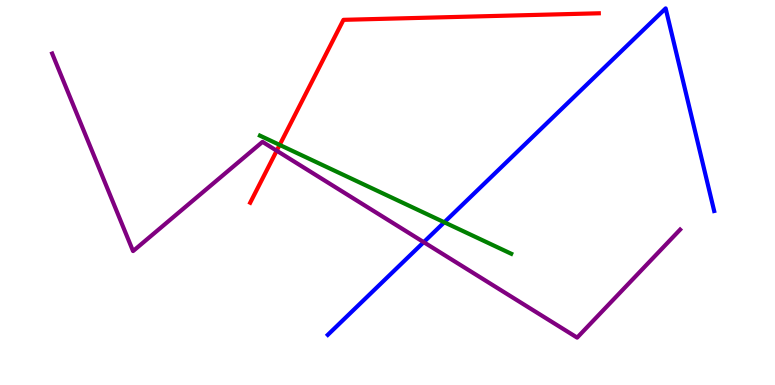[{'lines': ['blue', 'red'], 'intersections': []}, {'lines': ['green', 'red'], 'intersections': [{'x': 3.61, 'y': 6.24}]}, {'lines': ['purple', 'red'], 'intersections': [{'x': 3.57, 'y': 6.09}]}, {'lines': ['blue', 'green'], 'intersections': [{'x': 5.73, 'y': 4.23}]}, {'lines': ['blue', 'purple'], 'intersections': [{'x': 5.47, 'y': 3.71}]}, {'lines': ['green', 'purple'], 'intersections': []}]